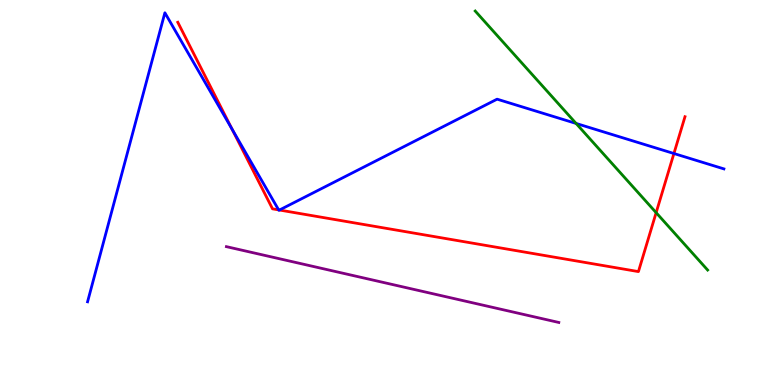[{'lines': ['blue', 'red'], 'intersections': [{'x': 2.99, 'y': 6.65}, {'x': 3.6, 'y': 4.55}, {'x': 3.61, 'y': 4.54}, {'x': 8.7, 'y': 6.01}]}, {'lines': ['green', 'red'], 'intersections': [{'x': 8.47, 'y': 4.48}]}, {'lines': ['purple', 'red'], 'intersections': []}, {'lines': ['blue', 'green'], 'intersections': [{'x': 7.43, 'y': 6.79}]}, {'lines': ['blue', 'purple'], 'intersections': []}, {'lines': ['green', 'purple'], 'intersections': []}]